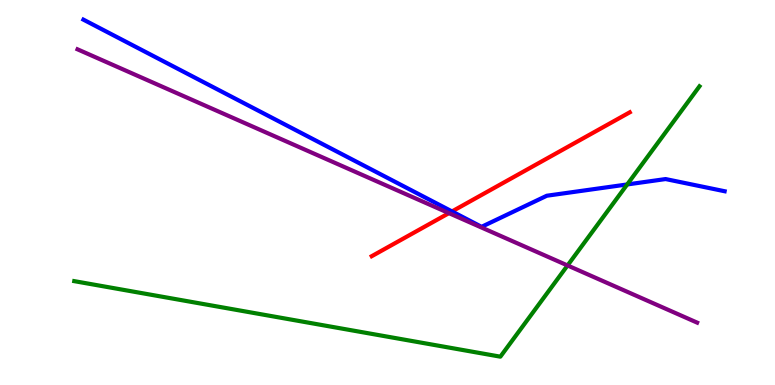[{'lines': ['blue', 'red'], 'intersections': [{'x': 5.83, 'y': 4.51}]}, {'lines': ['green', 'red'], 'intersections': []}, {'lines': ['purple', 'red'], 'intersections': [{'x': 5.79, 'y': 4.46}]}, {'lines': ['blue', 'green'], 'intersections': [{'x': 8.09, 'y': 5.21}]}, {'lines': ['blue', 'purple'], 'intersections': []}, {'lines': ['green', 'purple'], 'intersections': [{'x': 7.32, 'y': 3.1}]}]